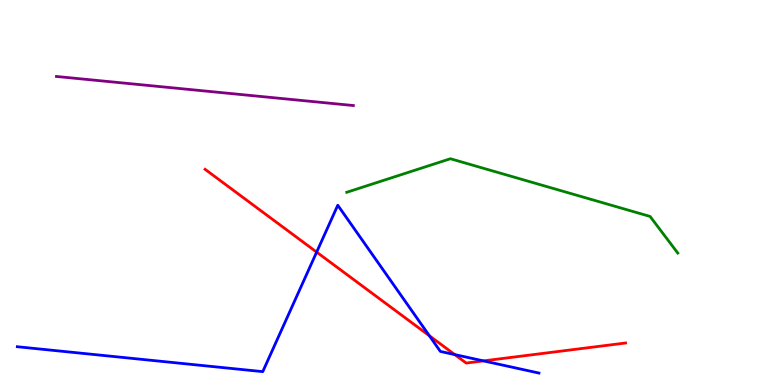[{'lines': ['blue', 'red'], 'intersections': [{'x': 4.09, 'y': 3.45}, {'x': 5.54, 'y': 1.28}, {'x': 5.87, 'y': 0.79}, {'x': 6.24, 'y': 0.626}]}, {'lines': ['green', 'red'], 'intersections': []}, {'lines': ['purple', 'red'], 'intersections': []}, {'lines': ['blue', 'green'], 'intersections': []}, {'lines': ['blue', 'purple'], 'intersections': []}, {'lines': ['green', 'purple'], 'intersections': []}]